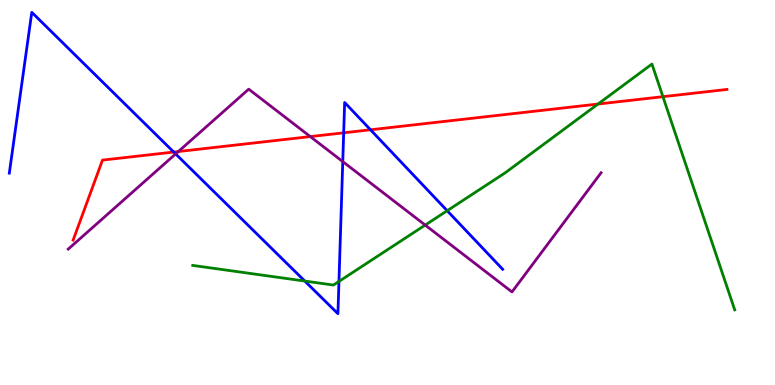[{'lines': ['blue', 'red'], 'intersections': [{'x': 2.24, 'y': 6.05}, {'x': 4.43, 'y': 6.55}, {'x': 4.78, 'y': 6.63}]}, {'lines': ['green', 'red'], 'intersections': [{'x': 7.72, 'y': 7.3}, {'x': 8.55, 'y': 7.49}]}, {'lines': ['purple', 'red'], 'intersections': [{'x': 2.3, 'y': 6.06}, {'x': 4.0, 'y': 6.45}]}, {'lines': ['blue', 'green'], 'intersections': [{'x': 3.93, 'y': 2.7}, {'x': 4.37, 'y': 2.69}, {'x': 5.77, 'y': 4.53}]}, {'lines': ['blue', 'purple'], 'intersections': [{'x': 2.27, 'y': 6.0}, {'x': 4.42, 'y': 5.8}]}, {'lines': ['green', 'purple'], 'intersections': [{'x': 5.49, 'y': 4.15}]}]